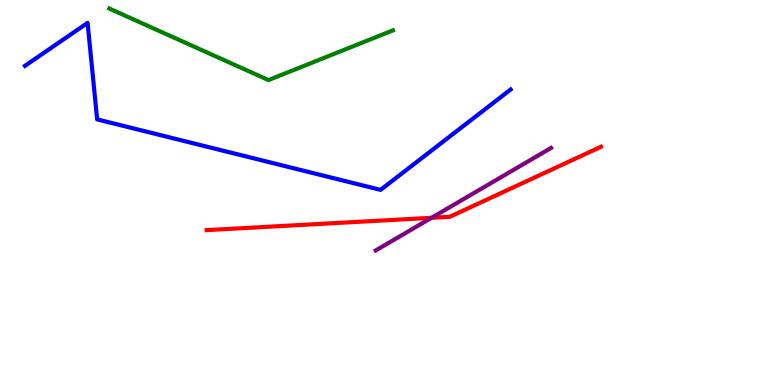[{'lines': ['blue', 'red'], 'intersections': []}, {'lines': ['green', 'red'], 'intersections': []}, {'lines': ['purple', 'red'], 'intersections': [{'x': 5.57, 'y': 4.34}]}, {'lines': ['blue', 'green'], 'intersections': []}, {'lines': ['blue', 'purple'], 'intersections': []}, {'lines': ['green', 'purple'], 'intersections': []}]